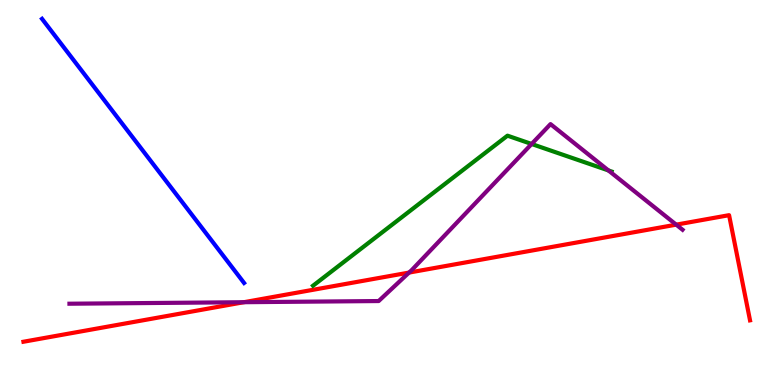[{'lines': ['blue', 'red'], 'intersections': []}, {'lines': ['green', 'red'], 'intersections': []}, {'lines': ['purple', 'red'], 'intersections': [{'x': 3.15, 'y': 2.15}, {'x': 5.28, 'y': 2.92}, {'x': 8.73, 'y': 4.16}]}, {'lines': ['blue', 'green'], 'intersections': []}, {'lines': ['blue', 'purple'], 'intersections': []}, {'lines': ['green', 'purple'], 'intersections': [{'x': 6.86, 'y': 6.26}, {'x': 7.85, 'y': 5.57}]}]